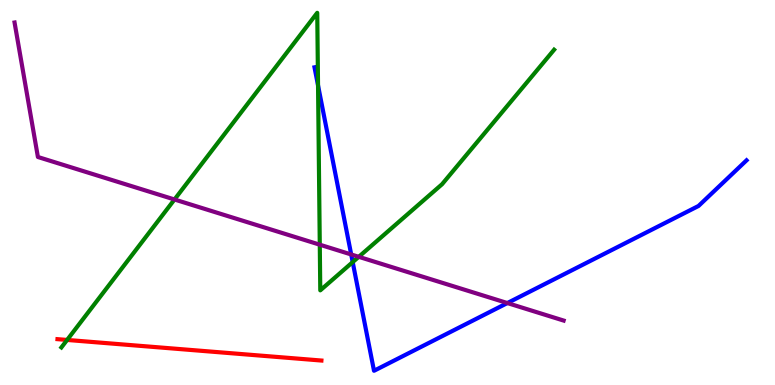[{'lines': ['blue', 'red'], 'intersections': []}, {'lines': ['green', 'red'], 'intersections': [{'x': 0.866, 'y': 1.17}]}, {'lines': ['purple', 'red'], 'intersections': []}, {'lines': ['blue', 'green'], 'intersections': [{'x': 4.1, 'y': 7.78}, {'x': 4.55, 'y': 3.19}]}, {'lines': ['blue', 'purple'], 'intersections': [{'x': 4.53, 'y': 3.39}, {'x': 6.55, 'y': 2.13}]}, {'lines': ['green', 'purple'], 'intersections': [{'x': 2.25, 'y': 4.82}, {'x': 4.13, 'y': 3.64}, {'x': 4.63, 'y': 3.33}]}]